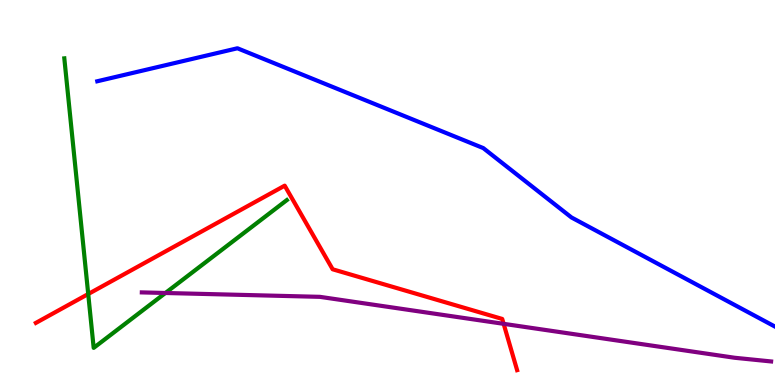[{'lines': ['blue', 'red'], 'intersections': []}, {'lines': ['green', 'red'], 'intersections': [{'x': 1.14, 'y': 2.36}]}, {'lines': ['purple', 'red'], 'intersections': [{'x': 6.5, 'y': 1.59}]}, {'lines': ['blue', 'green'], 'intersections': []}, {'lines': ['blue', 'purple'], 'intersections': []}, {'lines': ['green', 'purple'], 'intersections': [{'x': 2.13, 'y': 2.39}]}]